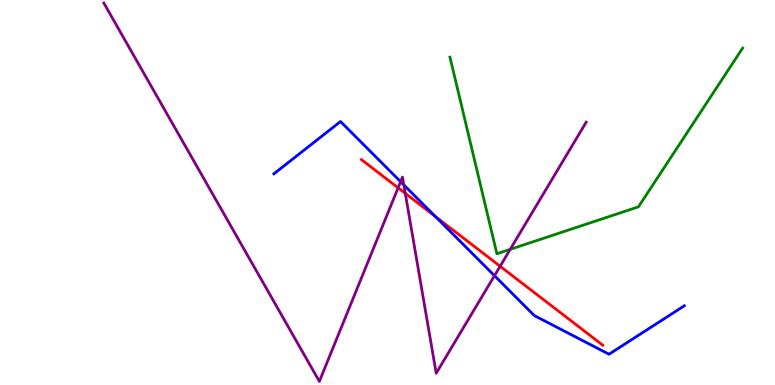[{'lines': ['blue', 'red'], 'intersections': [{'x': 5.62, 'y': 4.38}]}, {'lines': ['green', 'red'], 'intersections': []}, {'lines': ['purple', 'red'], 'intersections': [{'x': 5.14, 'y': 5.12}, {'x': 5.23, 'y': 4.98}, {'x': 6.45, 'y': 3.08}]}, {'lines': ['blue', 'green'], 'intersections': []}, {'lines': ['blue', 'purple'], 'intersections': [{'x': 5.17, 'y': 5.28}, {'x': 5.21, 'y': 5.2}, {'x': 6.38, 'y': 2.84}]}, {'lines': ['green', 'purple'], 'intersections': [{'x': 6.58, 'y': 3.52}]}]